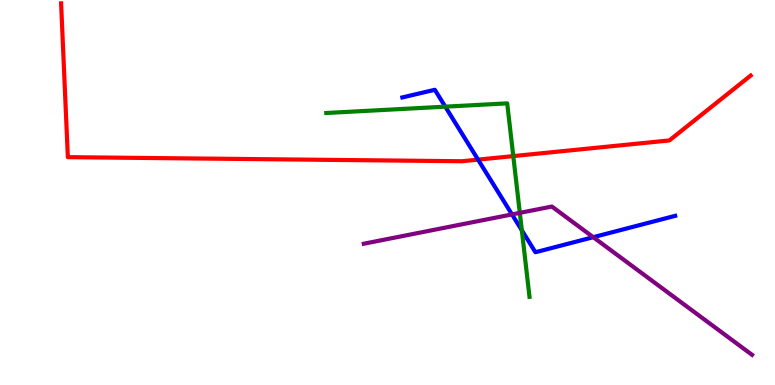[{'lines': ['blue', 'red'], 'intersections': [{'x': 6.17, 'y': 5.85}]}, {'lines': ['green', 'red'], 'intersections': [{'x': 6.62, 'y': 5.95}]}, {'lines': ['purple', 'red'], 'intersections': []}, {'lines': ['blue', 'green'], 'intersections': [{'x': 5.75, 'y': 7.23}, {'x': 6.73, 'y': 4.02}]}, {'lines': ['blue', 'purple'], 'intersections': [{'x': 6.61, 'y': 4.43}, {'x': 7.65, 'y': 3.84}]}, {'lines': ['green', 'purple'], 'intersections': [{'x': 6.71, 'y': 4.47}]}]